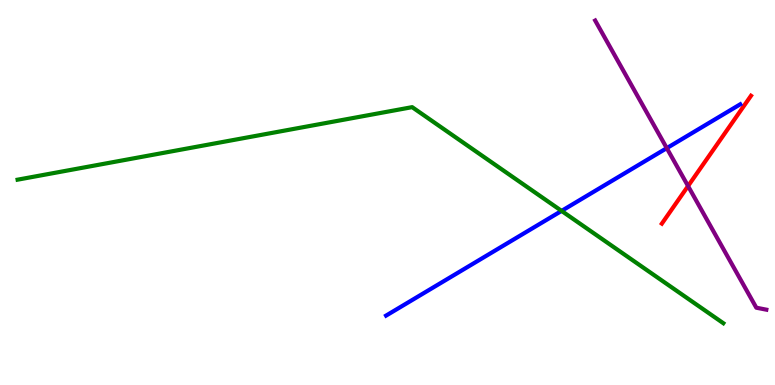[{'lines': ['blue', 'red'], 'intersections': []}, {'lines': ['green', 'red'], 'intersections': []}, {'lines': ['purple', 'red'], 'intersections': [{'x': 8.88, 'y': 5.17}]}, {'lines': ['blue', 'green'], 'intersections': [{'x': 7.25, 'y': 4.52}]}, {'lines': ['blue', 'purple'], 'intersections': [{'x': 8.6, 'y': 6.15}]}, {'lines': ['green', 'purple'], 'intersections': []}]